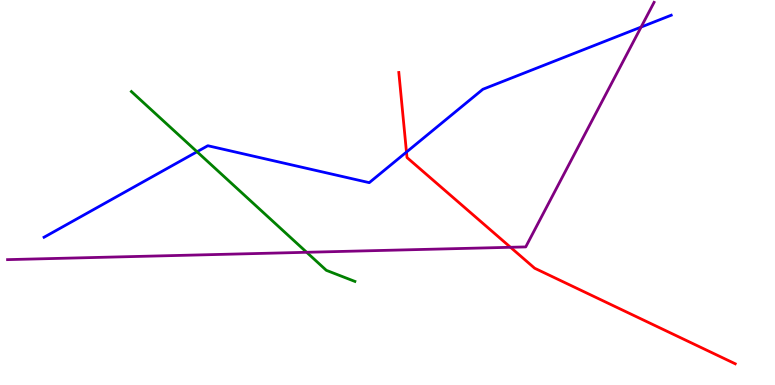[{'lines': ['blue', 'red'], 'intersections': [{'x': 5.24, 'y': 6.05}]}, {'lines': ['green', 'red'], 'intersections': []}, {'lines': ['purple', 'red'], 'intersections': [{'x': 6.59, 'y': 3.58}]}, {'lines': ['blue', 'green'], 'intersections': [{'x': 2.54, 'y': 6.06}]}, {'lines': ['blue', 'purple'], 'intersections': [{'x': 8.27, 'y': 9.3}]}, {'lines': ['green', 'purple'], 'intersections': [{'x': 3.96, 'y': 3.45}]}]